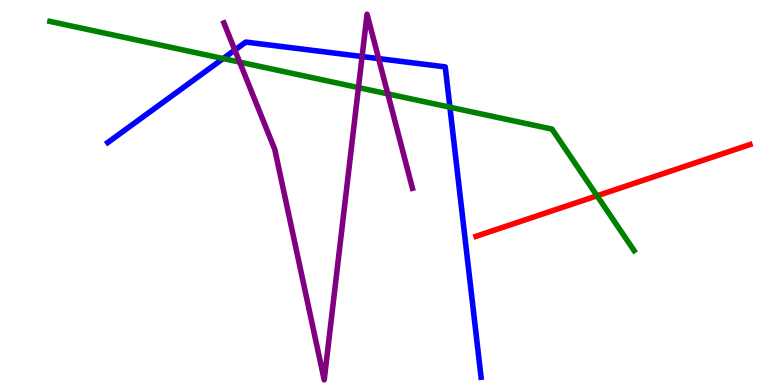[{'lines': ['blue', 'red'], 'intersections': []}, {'lines': ['green', 'red'], 'intersections': [{'x': 7.7, 'y': 4.91}]}, {'lines': ['purple', 'red'], 'intersections': []}, {'lines': ['blue', 'green'], 'intersections': [{'x': 2.88, 'y': 8.48}, {'x': 5.81, 'y': 7.22}]}, {'lines': ['blue', 'purple'], 'intersections': [{'x': 3.03, 'y': 8.7}, {'x': 4.67, 'y': 8.53}, {'x': 4.89, 'y': 8.48}]}, {'lines': ['green', 'purple'], 'intersections': [{'x': 3.09, 'y': 8.39}, {'x': 4.63, 'y': 7.72}, {'x': 5.0, 'y': 7.56}]}]